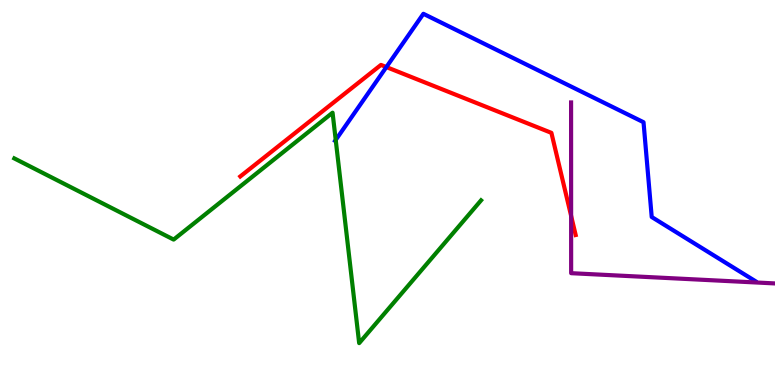[{'lines': ['blue', 'red'], 'intersections': [{'x': 4.99, 'y': 8.26}]}, {'lines': ['green', 'red'], 'intersections': []}, {'lines': ['purple', 'red'], 'intersections': [{'x': 7.37, 'y': 4.39}]}, {'lines': ['blue', 'green'], 'intersections': [{'x': 4.33, 'y': 6.36}]}, {'lines': ['blue', 'purple'], 'intersections': []}, {'lines': ['green', 'purple'], 'intersections': []}]